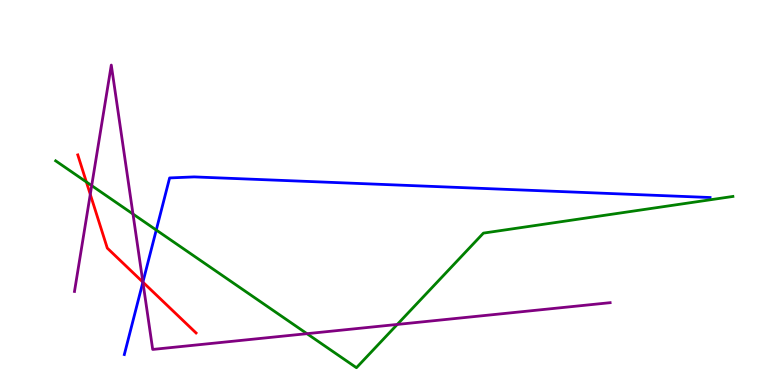[{'lines': ['blue', 'red'], 'intersections': [{'x': 1.84, 'y': 2.67}]}, {'lines': ['green', 'red'], 'intersections': [{'x': 1.11, 'y': 5.27}]}, {'lines': ['purple', 'red'], 'intersections': [{'x': 1.16, 'y': 4.95}, {'x': 1.84, 'y': 2.67}]}, {'lines': ['blue', 'green'], 'intersections': [{'x': 2.02, 'y': 4.03}]}, {'lines': ['blue', 'purple'], 'intersections': [{'x': 1.84, 'y': 2.67}]}, {'lines': ['green', 'purple'], 'intersections': [{'x': 1.18, 'y': 5.18}, {'x': 1.72, 'y': 4.44}, {'x': 3.96, 'y': 1.33}, {'x': 5.13, 'y': 1.57}]}]